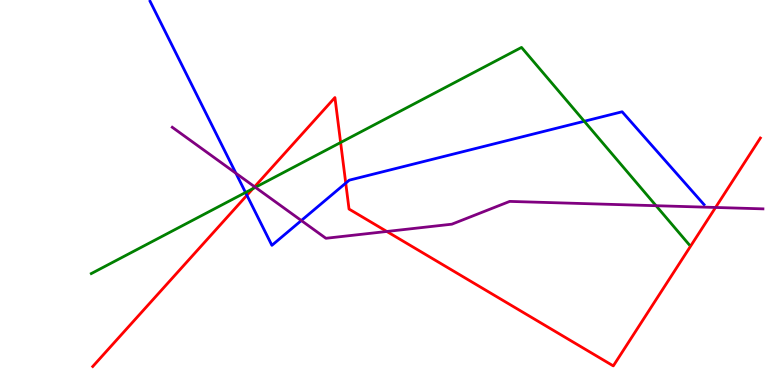[{'lines': ['blue', 'red'], 'intersections': [{'x': 3.19, 'y': 4.93}, {'x': 4.46, 'y': 5.24}]}, {'lines': ['green', 'red'], 'intersections': [{'x': 3.26, 'y': 5.1}, {'x': 4.4, 'y': 6.3}]}, {'lines': ['purple', 'red'], 'intersections': [{'x': 3.29, 'y': 5.15}, {'x': 4.99, 'y': 3.99}, {'x': 9.23, 'y': 4.61}]}, {'lines': ['blue', 'green'], 'intersections': [{'x': 3.17, 'y': 5.0}, {'x': 7.54, 'y': 6.85}]}, {'lines': ['blue', 'purple'], 'intersections': [{'x': 3.04, 'y': 5.5}, {'x': 3.89, 'y': 4.27}]}, {'lines': ['green', 'purple'], 'intersections': [{'x': 3.3, 'y': 5.13}, {'x': 8.47, 'y': 4.66}]}]